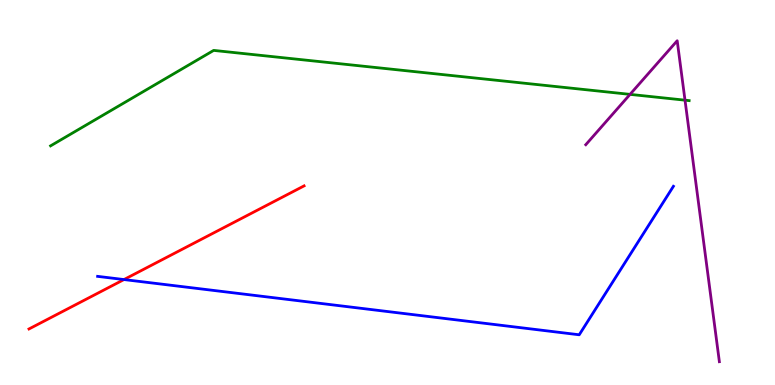[{'lines': ['blue', 'red'], 'intersections': [{'x': 1.6, 'y': 2.74}]}, {'lines': ['green', 'red'], 'intersections': []}, {'lines': ['purple', 'red'], 'intersections': []}, {'lines': ['blue', 'green'], 'intersections': []}, {'lines': ['blue', 'purple'], 'intersections': []}, {'lines': ['green', 'purple'], 'intersections': [{'x': 8.13, 'y': 7.55}, {'x': 8.84, 'y': 7.4}]}]